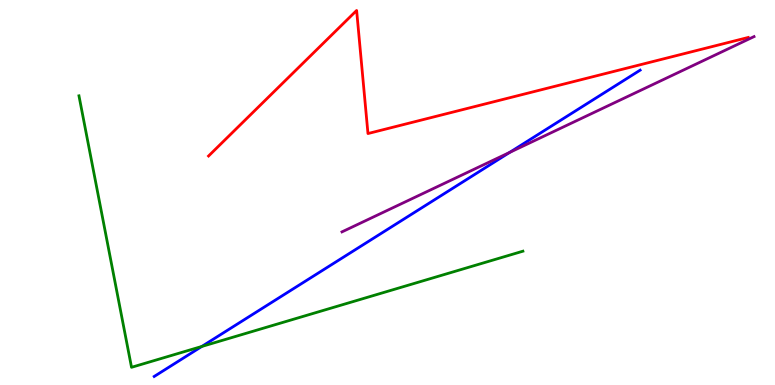[{'lines': ['blue', 'red'], 'intersections': []}, {'lines': ['green', 'red'], 'intersections': []}, {'lines': ['purple', 'red'], 'intersections': []}, {'lines': ['blue', 'green'], 'intersections': [{'x': 2.6, 'y': 1.0}]}, {'lines': ['blue', 'purple'], 'intersections': [{'x': 6.58, 'y': 6.04}]}, {'lines': ['green', 'purple'], 'intersections': []}]